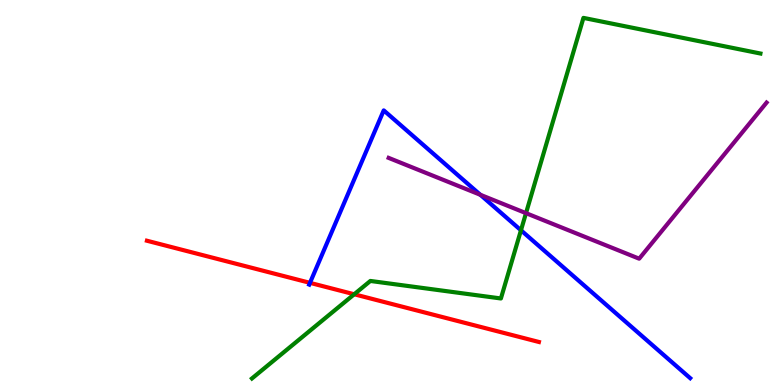[{'lines': ['blue', 'red'], 'intersections': [{'x': 4.0, 'y': 2.65}]}, {'lines': ['green', 'red'], 'intersections': [{'x': 4.57, 'y': 2.36}]}, {'lines': ['purple', 'red'], 'intersections': []}, {'lines': ['blue', 'green'], 'intersections': [{'x': 6.72, 'y': 4.02}]}, {'lines': ['blue', 'purple'], 'intersections': [{'x': 6.2, 'y': 4.94}]}, {'lines': ['green', 'purple'], 'intersections': [{'x': 6.79, 'y': 4.46}]}]